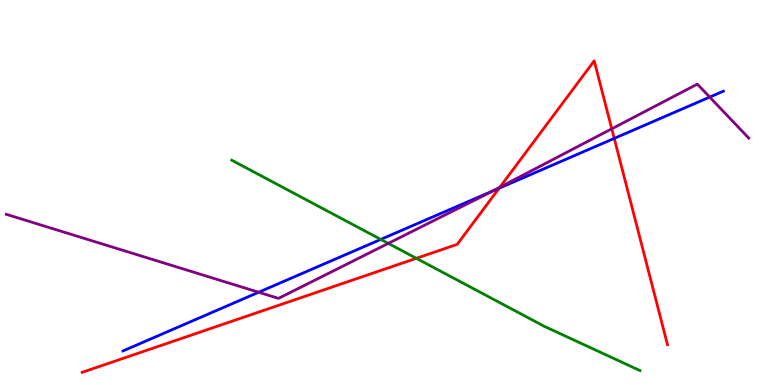[{'lines': ['blue', 'red'], 'intersections': [{'x': 6.44, 'y': 5.11}, {'x': 7.93, 'y': 6.41}]}, {'lines': ['green', 'red'], 'intersections': [{'x': 5.37, 'y': 3.29}]}, {'lines': ['purple', 'red'], 'intersections': [{'x': 6.45, 'y': 5.14}, {'x': 7.89, 'y': 6.65}]}, {'lines': ['blue', 'green'], 'intersections': [{'x': 4.91, 'y': 3.78}]}, {'lines': ['blue', 'purple'], 'intersections': [{'x': 3.34, 'y': 2.41}, {'x': 6.36, 'y': 5.04}, {'x': 9.16, 'y': 7.48}]}, {'lines': ['green', 'purple'], 'intersections': [{'x': 5.01, 'y': 3.68}]}]